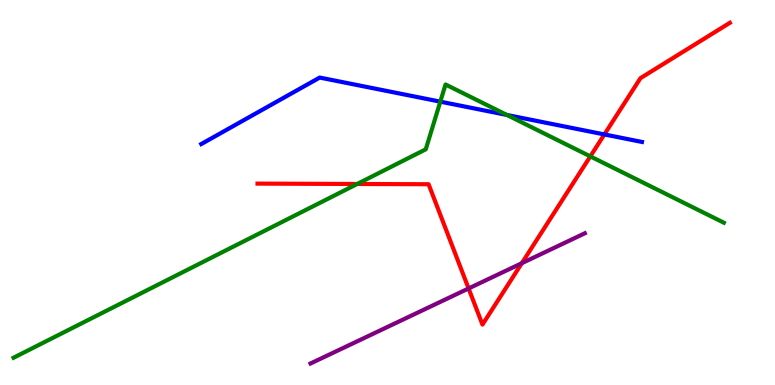[{'lines': ['blue', 'red'], 'intersections': [{'x': 7.8, 'y': 6.51}]}, {'lines': ['green', 'red'], 'intersections': [{'x': 4.61, 'y': 5.22}, {'x': 7.62, 'y': 5.94}]}, {'lines': ['purple', 'red'], 'intersections': [{'x': 6.05, 'y': 2.51}, {'x': 6.73, 'y': 3.16}]}, {'lines': ['blue', 'green'], 'intersections': [{'x': 5.68, 'y': 7.36}, {'x': 6.54, 'y': 7.01}]}, {'lines': ['blue', 'purple'], 'intersections': []}, {'lines': ['green', 'purple'], 'intersections': []}]